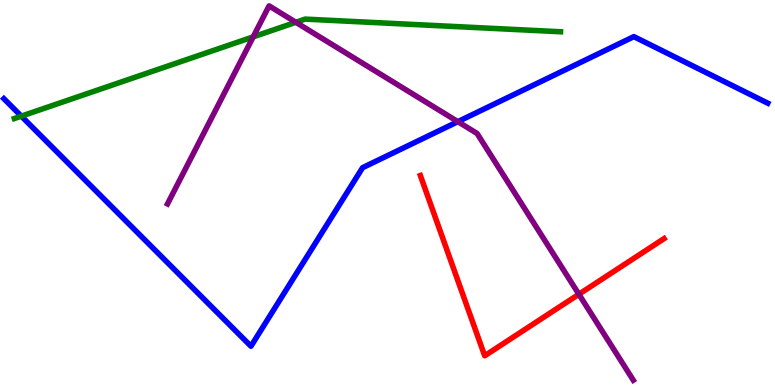[{'lines': ['blue', 'red'], 'intersections': []}, {'lines': ['green', 'red'], 'intersections': []}, {'lines': ['purple', 'red'], 'intersections': [{'x': 7.47, 'y': 2.36}]}, {'lines': ['blue', 'green'], 'intersections': [{'x': 0.275, 'y': 6.98}]}, {'lines': ['blue', 'purple'], 'intersections': [{'x': 5.91, 'y': 6.84}]}, {'lines': ['green', 'purple'], 'intersections': [{'x': 3.27, 'y': 9.04}, {'x': 3.82, 'y': 9.42}]}]